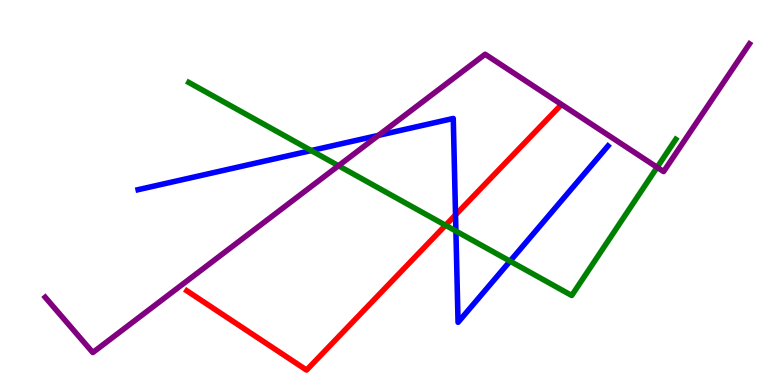[{'lines': ['blue', 'red'], 'intersections': [{'x': 5.88, 'y': 4.42}]}, {'lines': ['green', 'red'], 'intersections': [{'x': 5.75, 'y': 4.15}]}, {'lines': ['purple', 'red'], 'intersections': []}, {'lines': ['blue', 'green'], 'intersections': [{'x': 4.02, 'y': 6.09}, {'x': 5.88, 'y': 4.0}, {'x': 6.58, 'y': 3.22}]}, {'lines': ['blue', 'purple'], 'intersections': [{'x': 4.88, 'y': 6.48}]}, {'lines': ['green', 'purple'], 'intersections': [{'x': 4.37, 'y': 5.7}, {'x': 8.48, 'y': 5.65}]}]